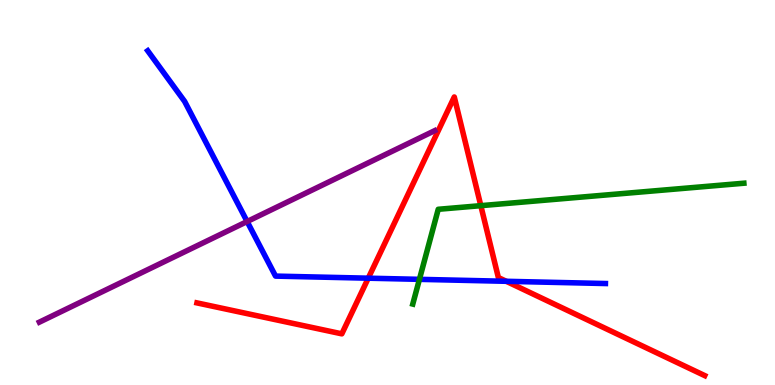[{'lines': ['blue', 'red'], 'intersections': [{'x': 4.75, 'y': 2.77}, {'x': 6.53, 'y': 2.69}]}, {'lines': ['green', 'red'], 'intersections': [{'x': 6.2, 'y': 4.66}]}, {'lines': ['purple', 'red'], 'intersections': []}, {'lines': ['blue', 'green'], 'intersections': [{'x': 5.41, 'y': 2.74}]}, {'lines': ['blue', 'purple'], 'intersections': [{'x': 3.19, 'y': 4.25}]}, {'lines': ['green', 'purple'], 'intersections': []}]